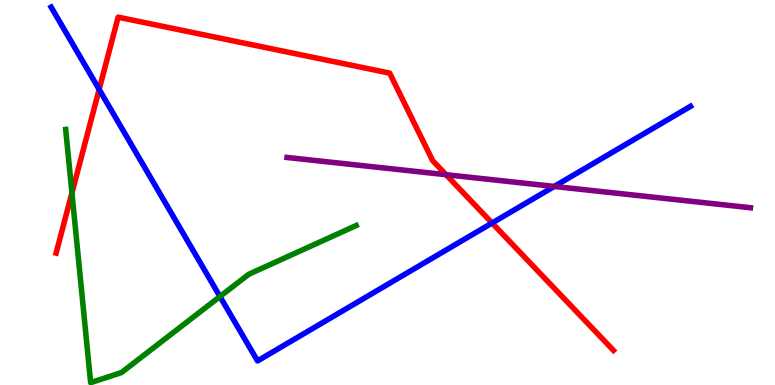[{'lines': ['blue', 'red'], 'intersections': [{'x': 1.28, 'y': 7.68}, {'x': 6.35, 'y': 4.21}]}, {'lines': ['green', 'red'], 'intersections': [{'x': 0.928, 'y': 4.99}]}, {'lines': ['purple', 'red'], 'intersections': [{'x': 5.76, 'y': 5.46}]}, {'lines': ['blue', 'green'], 'intersections': [{'x': 2.84, 'y': 2.3}]}, {'lines': ['blue', 'purple'], 'intersections': [{'x': 7.15, 'y': 5.16}]}, {'lines': ['green', 'purple'], 'intersections': []}]